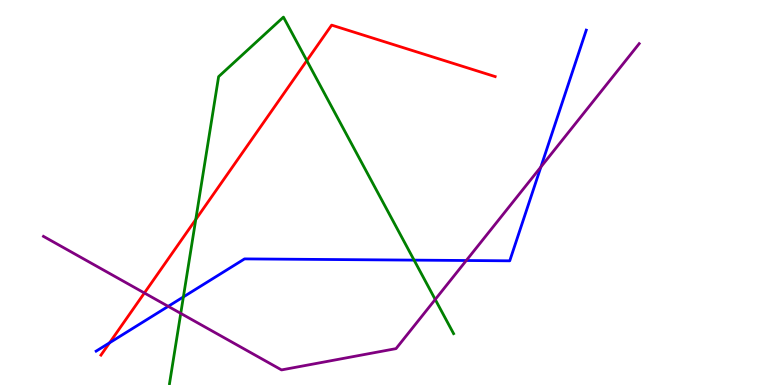[{'lines': ['blue', 'red'], 'intersections': [{'x': 1.41, 'y': 1.1}]}, {'lines': ['green', 'red'], 'intersections': [{'x': 2.53, 'y': 4.3}, {'x': 3.96, 'y': 8.43}]}, {'lines': ['purple', 'red'], 'intersections': [{'x': 1.86, 'y': 2.39}]}, {'lines': ['blue', 'green'], 'intersections': [{'x': 2.37, 'y': 2.29}, {'x': 5.34, 'y': 3.24}]}, {'lines': ['blue', 'purple'], 'intersections': [{'x': 2.17, 'y': 2.04}, {'x': 6.02, 'y': 3.23}, {'x': 6.98, 'y': 5.66}]}, {'lines': ['green', 'purple'], 'intersections': [{'x': 2.33, 'y': 1.86}, {'x': 5.62, 'y': 2.22}]}]